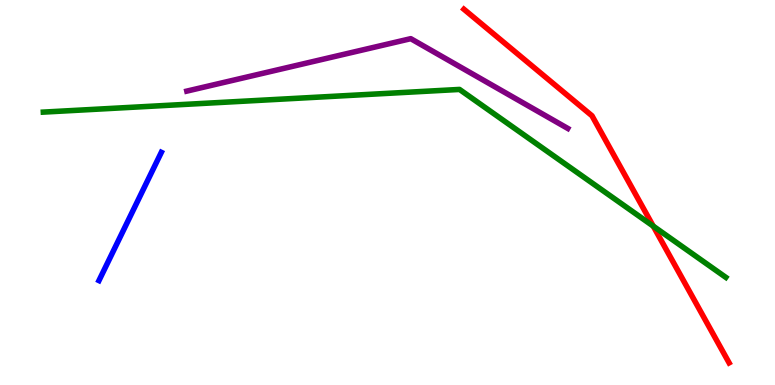[{'lines': ['blue', 'red'], 'intersections': []}, {'lines': ['green', 'red'], 'intersections': [{'x': 8.43, 'y': 4.13}]}, {'lines': ['purple', 'red'], 'intersections': []}, {'lines': ['blue', 'green'], 'intersections': []}, {'lines': ['blue', 'purple'], 'intersections': []}, {'lines': ['green', 'purple'], 'intersections': []}]